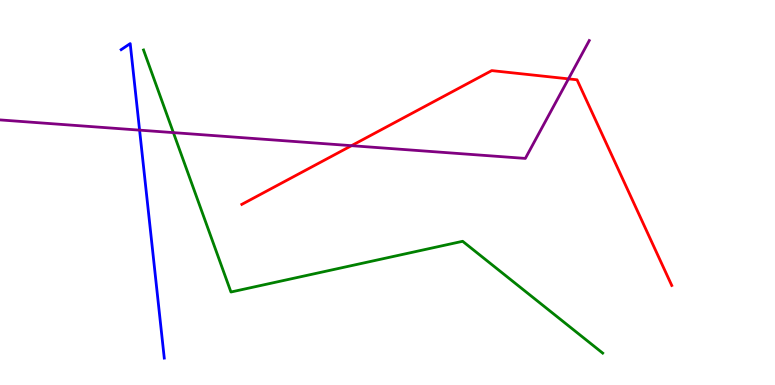[{'lines': ['blue', 'red'], 'intersections': []}, {'lines': ['green', 'red'], 'intersections': []}, {'lines': ['purple', 'red'], 'intersections': [{'x': 4.54, 'y': 6.22}, {'x': 7.34, 'y': 7.95}]}, {'lines': ['blue', 'green'], 'intersections': []}, {'lines': ['blue', 'purple'], 'intersections': [{'x': 1.8, 'y': 6.62}]}, {'lines': ['green', 'purple'], 'intersections': [{'x': 2.24, 'y': 6.56}]}]